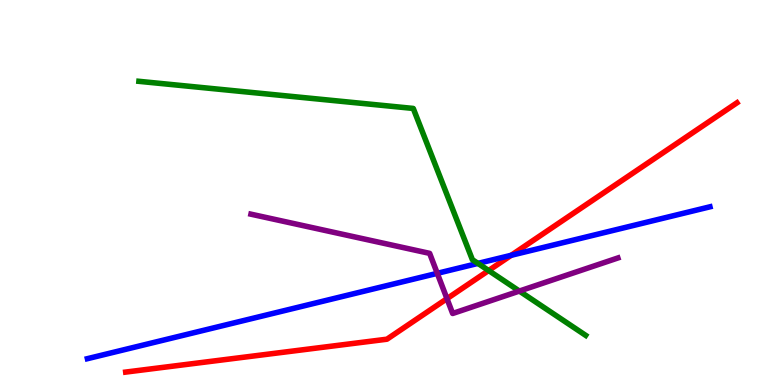[{'lines': ['blue', 'red'], 'intersections': [{'x': 6.6, 'y': 3.37}]}, {'lines': ['green', 'red'], 'intersections': [{'x': 6.3, 'y': 2.97}]}, {'lines': ['purple', 'red'], 'intersections': [{'x': 5.77, 'y': 2.24}]}, {'lines': ['blue', 'green'], 'intersections': [{'x': 6.17, 'y': 3.16}]}, {'lines': ['blue', 'purple'], 'intersections': [{'x': 5.64, 'y': 2.9}]}, {'lines': ['green', 'purple'], 'intersections': [{'x': 6.7, 'y': 2.44}]}]